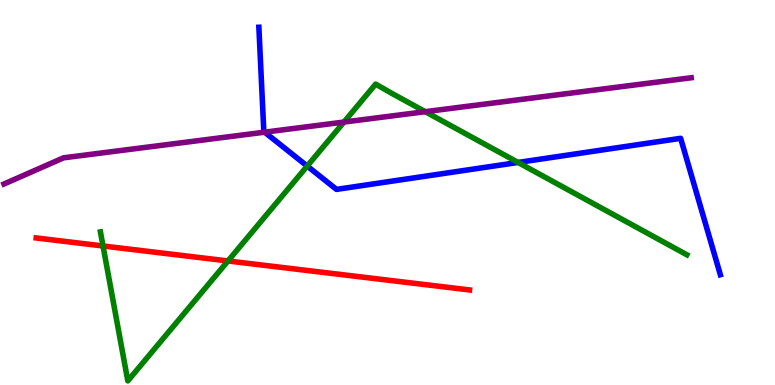[{'lines': ['blue', 'red'], 'intersections': []}, {'lines': ['green', 'red'], 'intersections': [{'x': 1.33, 'y': 3.61}, {'x': 2.94, 'y': 3.22}]}, {'lines': ['purple', 'red'], 'intersections': []}, {'lines': ['blue', 'green'], 'intersections': [{'x': 3.96, 'y': 5.69}, {'x': 6.68, 'y': 5.78}]}, {'lines': ['blue', 'purple'], 'intersections': [{'x': 3.41, 'y': 6.57}]}, {'lines': ['green', 'purple'], 'intersections': [{'x': 4.44, 'y': 6.83}, {'x': 5.49, 'y': 7.1}]}]